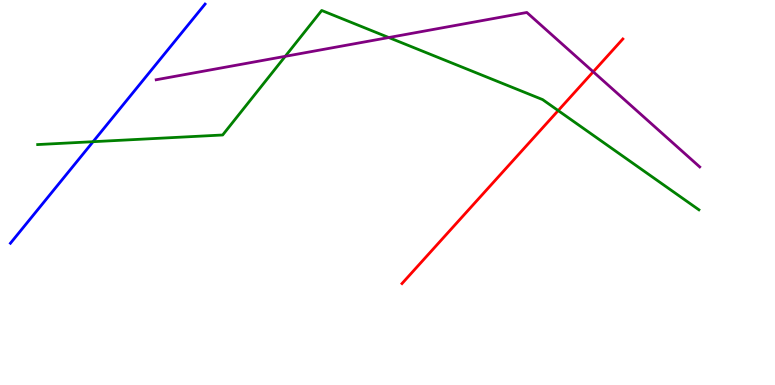[{'lines': ['blue', 'red'], 'intersections': []}, {'lines': ['green', 'red'], 'intersections': [{'x': 7.2, 'y': 7.13}]}, {'lines': ['purple', 'red'], 'intersections': [{'x': 7.65, 'y': 8.14}]}, {'lines': ['blue', 'green'], 'intersections': [{'x': 1.2, 'y': 6.32}]}, {'lines': ['blue', 'purple'], 'intersections': []}, {'lines': ['green', 'purple'], 'intersections': [{'x': 3.68, 'y': 8.54}, {'x': 5.02, 'y': 9.03}]}]